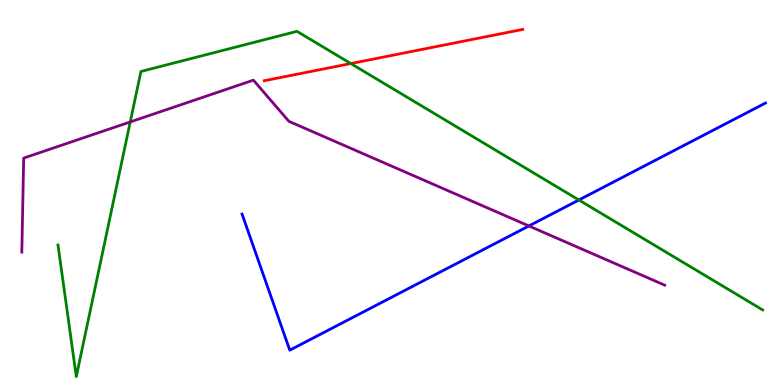[{'lines': ['blue', 'red'], 'intersections': []}, {'lines': ['green', 'red'], 'intersections': [{'x': 4.53, 'y': 8.35}]}, {'lines': ['purple', 'red'], 'intersections': []}, {'lines': ['blue', 'green'], 'intersections': [{'x': 7.47, 'y': 4.81}]}, {'lines': ['blue', 'purple'], 'intersections': [{'x': 6.82, 'y': 4.13}]}, {'lines': ['green', 'purple'], 'intersections': [{'x': 1.68, 'y': 6.83}]}]